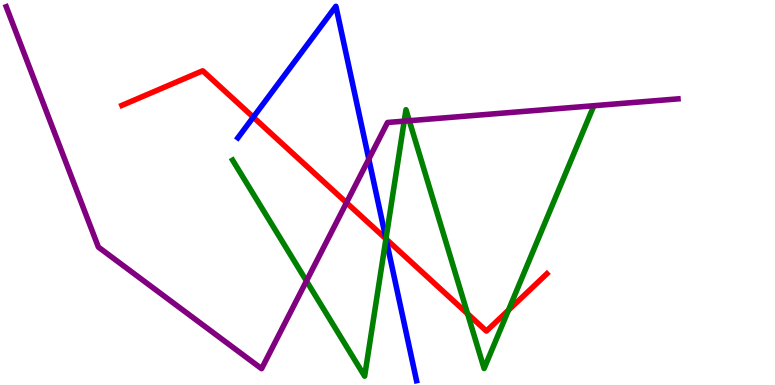[{'lines': ['blue', 'red'], 'intersections': [{'x': 3.27, 'y': 6.96}, {'x': 4.98, 'y': 3.79}]}, {'lines': ['green', 'red'], 'intersections': [{'x': 4.98, 'y': 3.8}, {'x': 6.03, 'y': 1.85}, {'x': 6.56, 'y': 1.94}]}, {'lines': ['purple', 'red'], 'intersections': [{'x': 4.47, 'y': 4.74}]}, {'lines': ['blue', 'green'], 'intersections': [{'x': 4.98, 'y': 3.8}]}, {'lines': ['blue', 'purple'], 'intersections': [{'x': 4.76, 'y': 5.87}]}, {'lines': ['green', 'purple'], 'intersections': [{'x': 3.95, 'y': 2.7}, {'x': 5.22, 'y': 6.85}, {'x': 5.28, 'y': 6.86}]}]